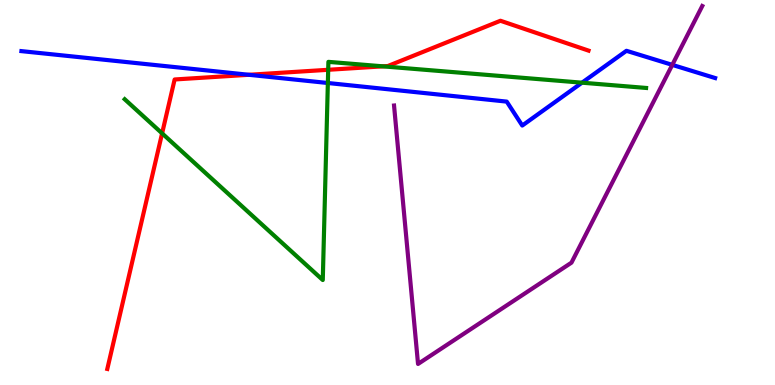[{'lines': ['blue', 'red'], 'intersections': [{'x': 3.21, 'y': 8.06}]}, {'lines': ['green', 'red'], 'intersections': [{'x': 2.09, 'y': 6.54}, {'x': 4.23, 'y': 8.19}, {'x': 4.94, 'y': 8.28}]}, {'lines': ['purple', 'red'], 'intersections': []}, {'lines': ['blue', 'green'], 'intersections': [{'x': 4.23, 'y': 7.84}, {'x': 7.51, 'y': 7.85}]}, {'lines': ['blue', 'purple'], 'intersections': [{'x': 8.67, 'y': 8.31}]}, {'lines': ['green', 'purple'], 'intersections': []}]